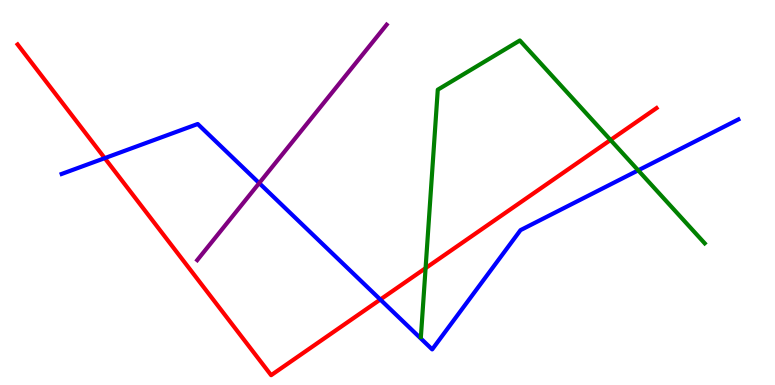[{'lines': ['blue', 'red'], 'intersections': [{'x': 1.35, 'y': 5.89}, {'x': 4.91, 'y': 2.22}]}, {'lines': ['green', 'red'], 'intersections': [{'x': 5.49, 'y': 3.04}, {'x': 7.88, 'y': 6.36}]}, {'lines': ['purple', 'red'], 'intersections': []}, {'lines': ['blue', 'green'], 'intersections': [{'x': 8.23, 'y': 5.58}]}, {'lines': ['blue', 'purple'], 'intersections': [{'x': 3.34, 'y': 5.24}]}, {'lines': ['green', 'purple'], 'intersections': []}]